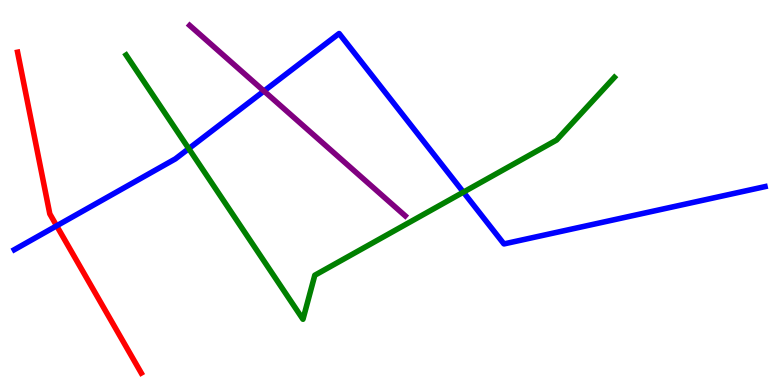[{'lines': ['blue', 'red'], 'intersections': [{'x': 0.731, 'y': 4.13}]}, {'lines': ['green', 'red'], 'intersections': []}, {'lines': ['purple', 'red'], 'intersections': []}, {'lines': ['blue', 'green'], 'intersections': [{'x': 2.44, 'y': 6.14}, {'x': 5.98, 'y': 5.01}]}, {'lines': ['blue', 'purple'], 'intersections': [{'x': 3.41, 'y': 7.64}]}, {'lines': ['green', 'purple'], 'intersections': []}]